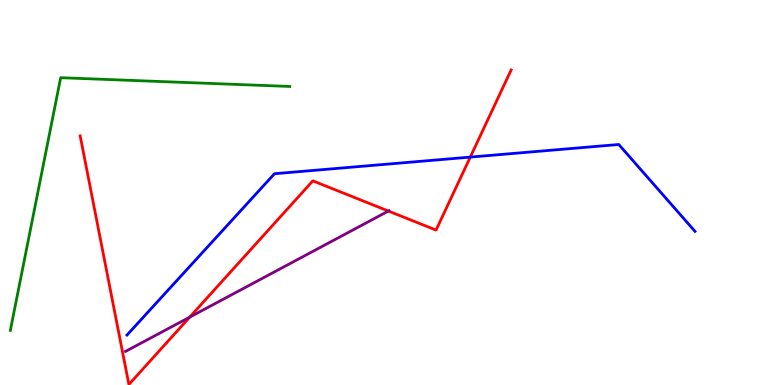[{'lines': ['blue', 'red'], 'intersections': [{'x': 6.07, 'y': 5.92}]}, {'lines': ['green', 'red'], 'intersections': []}, {'lines': ['purple', 'red'], 'intersections': [{'x': 2.45, 'y': 1.76}, {'x': 5.01, 'y': 4.52}]}, {'lines': ['blue', 'green'], 'intersections': []}, {'lines': ['blue', 'purple'], 'intersections': []}, {'lines': ['green', 'purple'], 'intersections': []}]